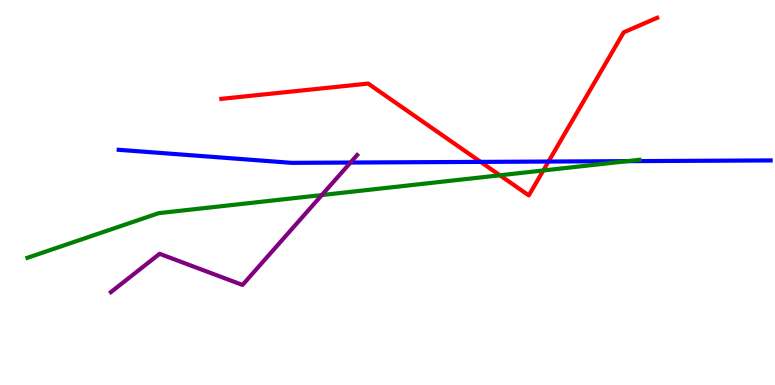[{'lines': ['blue', 'red'], 'intersections': [{'x': 6.2, 'y': 5.8}, {'x': 7.08, 'y': 5.8}]}, {'lines': ['green', 'red'], 'intersections': [{'x': 6.45, 'y': 5.45}, {'x': 7.01, 'y': 5.57}]}, {'lines': ['purple', 'red'], 'intersections': []}, {'lines': ['blue', 'green'], 'intersections': [{'x': 8.09, 'y': 5.81}]}, {'lines': ['blue', 'purple'], 'intersections': [{'x': 4.52, 'y': 5.78}]}, {'lines': ['green', 'purple'], 'intersections': [{'x': 4.15, 'y': 4.93}]}]